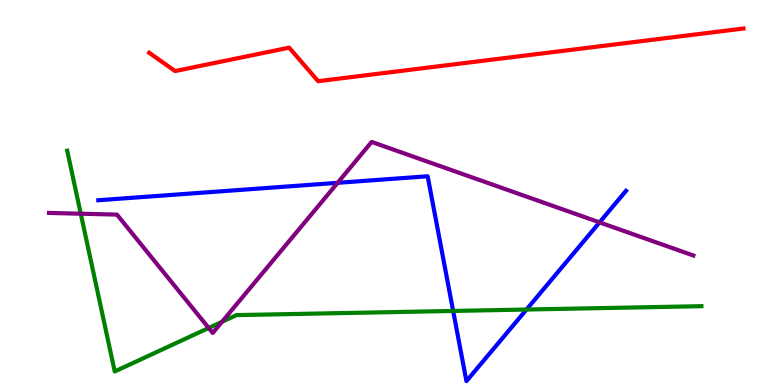[{'lines': ['blue', 'red'], 'intersections': []}, {'lines': ['green', 'red'], 'intersections': []}, {'lines': ['purple', 'red'], 'intersections': []}, {'lines': ['blue', 'green'], 'intersections': [{'x': 5.85, 'y': 1.92}, {'x': 6.79, 'y': 1.96}]}, {'lines': ['blue', 'purple'], 'intersections': [{'x': 4.36, 'y': 5.25}, {'x': 7.74, 'y': 4.22}]}, {'lines': ['green', 'purple'], 'intersections': [{'x': 1.04, 'y': 4.45}, {'x': 2.69, 'y': 1.48}, {'x': 2.86, 'y': 1.64}]}]